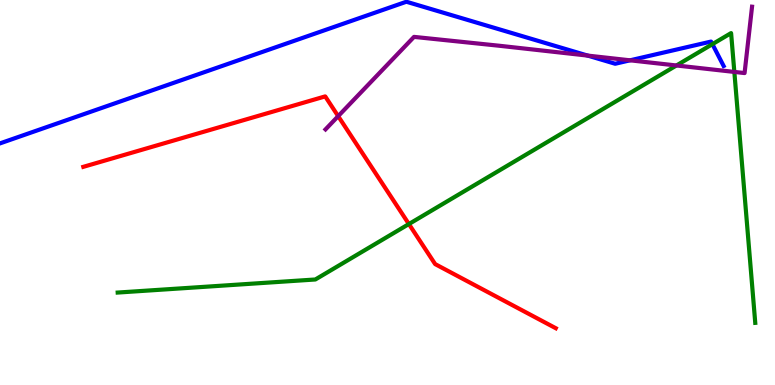[{'lines': ['blue', 'red'], 'intersections': []}, {'lines': ['green', 'red'], 'intersections': [{'x': 5.28, 'y': 4.18}]}, {'lines': ['purple', 'red'], 'intersections': [{'x': 4.36, 'y': 6.98}]}, {'lines': ['blue', 'green'], 'intersections': [{'x': 9.19, 'y': 8.85}]}, {'lines': ['blue', 'purple'], 'intersections': [{'x': 7.58, 'y': 8.56}, {'x': 8.13, 'y': 8.43}]}, {'lines': ['green', 'purple'], 'intersections': [{'x': 8.73, 'y': 8.3}, {'x': 9.48, 'y': 8.13}]}]